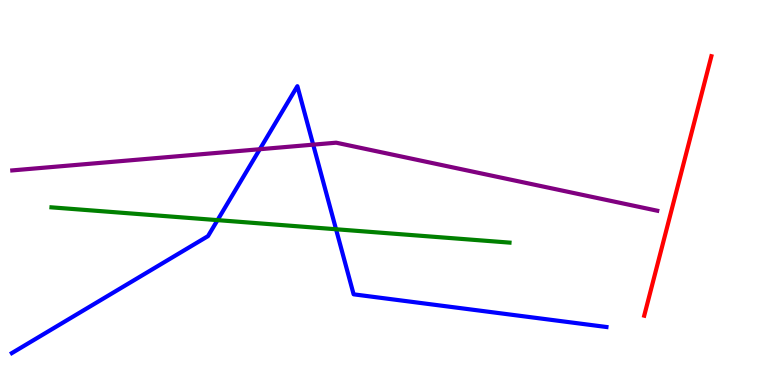[{'lines': ['blue', 'red'], 'intersections': []}, {'lines': ['green', 'red'], 'intersections': []}, {'lines': ['purple', 'red'], 'intersections': []}, {'lines': ['blue', 'green'], 'intersections': [{'x': 2.81, 'y': 4.28}, {'x': 4.34, 'y': 4.05}]}, {'lines': ['blue', 'purple'], 'intersections': [{'x': 3.35, 'y': 6.12}, {'x': 4.04, 'y': 6.24}]}, {'lines': ['green', 'purple'], 'intersections': []}]